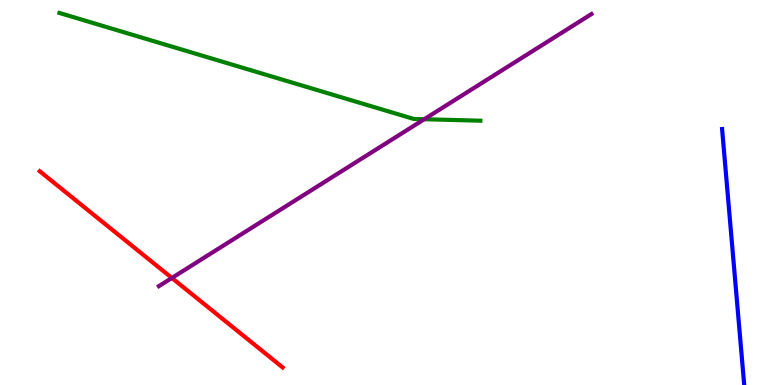[{'lines': ['blue', 'red'], 'intersections': []}, {'lines': ['green', 'red'], 'intersections': []}, {'lines': ['purple', 'red'], 'intersections': [{'x': 2.22, 'y': 2.78}]}, {'lines': ['blue', 'green'], 'intersections': []}, {'lines': ['blue', 'purple'], 'intersections': []}, {'lines': ['green', 'purple'], 'intersections': [{'x': 5.47, 'y': 6.9}]}]